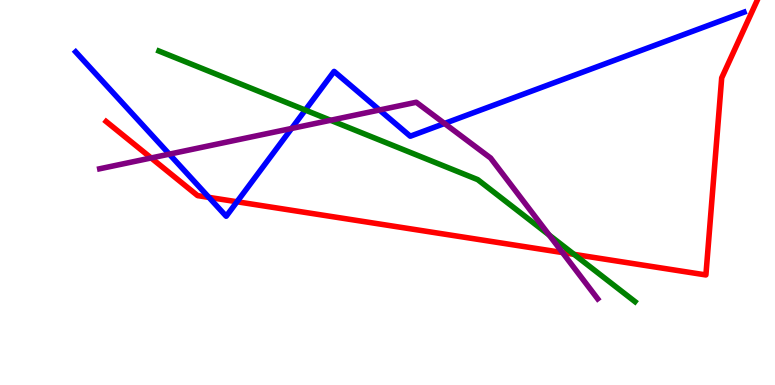[{'lines': ['blue', 'red'], 'intersections': [{'x': 2.7, 'y': 4.87}, {'x': 3.06, 'y': 4.76}]}, {'lines': ['green', 'red'], 'intersections': [{'x': 7.41, 'y': 3.39}]}, {'lines': ['purple', 'red'], 'intersections': [{'x': 1.95, 'y': 5.9}, {'x': 7.26, 'y': 3.44}]}, {'lines': ['blue', 'green'], 'intersections': [{'x': 3.94, 'y': 7.14}]}, {'lines': ['blue', 'purple'], 'intersections': [{'x': 2.18, 'y': 6.0}, {'x': 3.76, 'y': 6.66}, {'x': 4.9, 'y': 7.14}, {'x': 5.74, 'y': 6.79}]}, {'lines': ['green', 'purple'], 'intersections': [{'x': 4.27, 'y': 6.88}, {'x': 7.09, 'y': 3.89}]}]